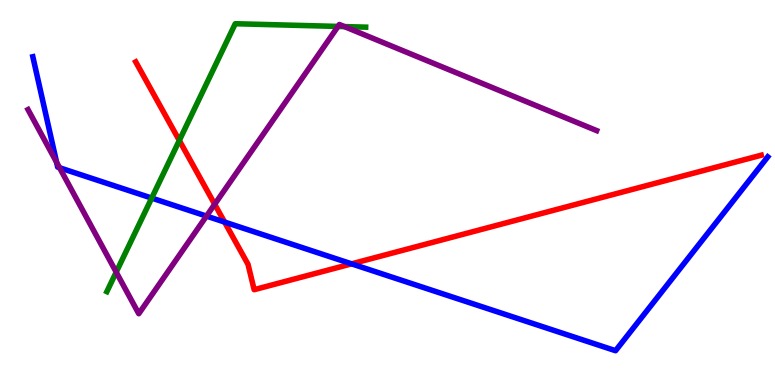[{'lines': ['blue', 'red'], 'intersections': [{'x': 2.9, 'y': 4.23}, {'x': 4.54, 'y': 3.15}]}, {'lines': ['green', 'red'], 'intersections': [{'x': 2.31, 'y': 6.35}]}, {'lines': ['purple', 'red'], 'intersections': [{'x': 2.77, 'y': 4.69}]}, {'lines': ['blue', 'green'], 'intersections': [{'x': 1.96, 'y': 4.86}]}, {'lines': ['blue', 'purple'], 'intersections': [{'x': 0.73, 'y': 5.79}, {'x': 0.769, 'y': 5.64}, {'x': 2.66, 'y': 4.39}]}, {'lines': ['green', 'purple'], 'intersections': [{'x': 1.5, 'y': 2.93}, {'x': 4.36, 'y': 9.31}, {'x': 4.44, 'y': 9.31}]}]